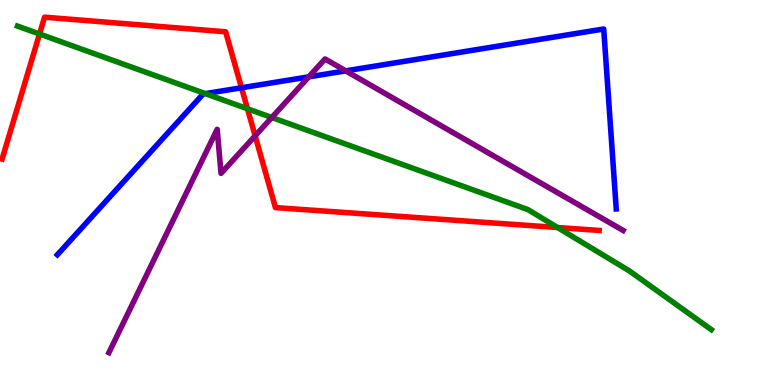[{'lines': ['blue', 'red'], 'intersections': [{'x': 3.12, 'y': 7.72}]}, {'lines': ['green', 'red'], 'intersections': [{'x': 0.51, 'y': 9.12}, {'x': 3.19, 'y': 7.18}, {'x': 7.19, 'y': 4.09}]}, {'lines': ['purple', 'red'], 'intersections': [{'x': 3.29, 'y': 6.47}]}, {'lines': ['blue', 'green'], 'intersections': [{'x': 2.65, 'y': 7.57}]}, {'lines': ['blue', 'purple'], 'intersections': [{'x': 3.98, 'y': 8.0}, {'x': 4.46, 'y': 8.16}]}, {'lines': ['green', 'purple'], 'intersections': [{'x': 3.51, 'y': 6.95}]}]